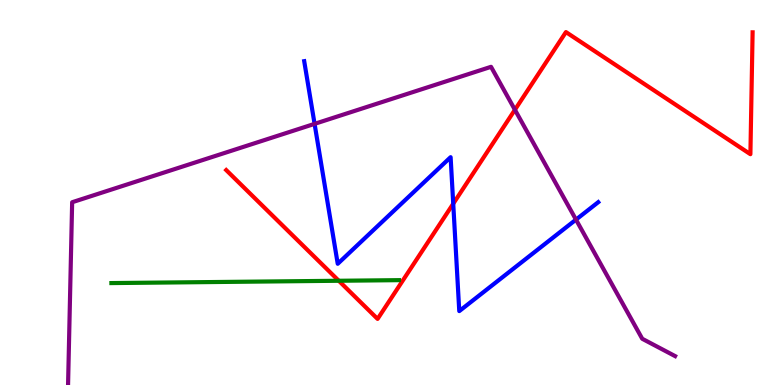[{'lines': ['blue', 'red'], 'intersections': [{'x': 5.85, 'y': 4.71}]}, {'lines': ['green', 'red'], 'intersections': [{'x': 4.37, 'y': 2.71}]}, {'lines': ['purple', 'red'], 'intersections': [{'x': 6.64, 'y': 7.15}]}, {'lines': ['blue', 'green'], 'intersections': []}, {'lines': ['blue', 'purple'], 'intersections': [{'x': 4.06, 'y': 6.78}, {'x': 7.43, 'y': 4.3}]}, {'lines': ['green', 'purple'], 'intersections': []}]